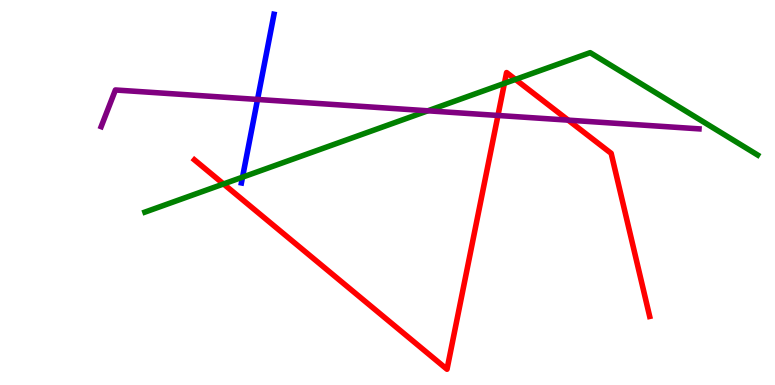[{'lines': ['blue', 'red'], 'intersections': []}, {'lines': ['green', 'red'], 'intersections': [{'x': 2.88, 'y': 5.22}, {'x': 6.51, 'y': 7.83}, {'x': 6.65, 'y': 7.94}]}, {'lines': ['purple', 'red'], 'intersections': [{'x': 6.43, 'y': 7.0}, {'x': 7.33, 'y': 6.88}]}, {'lines': ['blue', 'green'], 'intersections': [{'x': 3.13, 'y': 5.4}]}, {'lines': ['blue', 'purple'], 'intersections': [{'x': 3.32, 'y': 7.42}]}, {'lines': ['green', 'purple'], 'intersections': [{'x': 5.52, 'y': 7.12}]}]